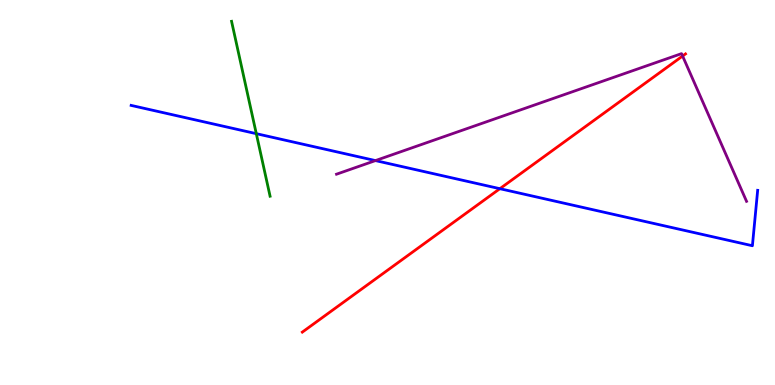[{'lines': ['blue', 'red'], 'intersections': [{'x': 6.45, 'y': 5.1}]}, {'lines': ['green', 'red'], 'intersections': []}, {'lines': ['purple', 'red'], 'intersections': [{'x': 8.81, 'y': 8.54}]}, {'lines': ['blue', 'green'], 'intersections': [{'x': 3.31, 'y': 6.53}]}, {'lines': ['blue', 'purple'], 'intersections': [{'x': 4.84, 'y': 5.83}]}, {'lines': ['green', 'purple'], 'intersections': []}]